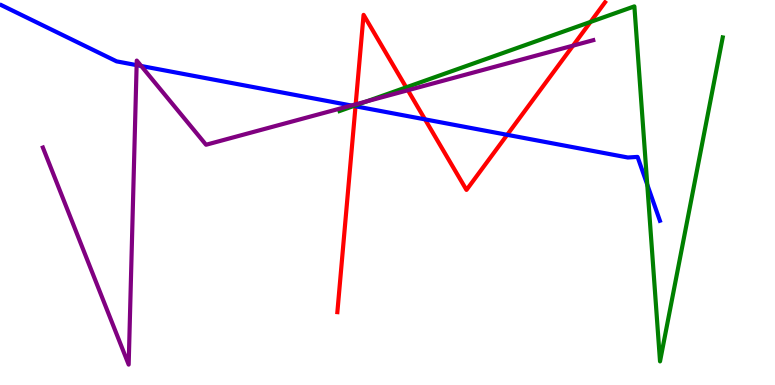[{'lines': ['blue', 'red'], 'intersections': [{'x': 4.59, 'y': 7.24}, {'x': 5.48, 'y': 6.9}, {'x': 6.54, 'y': 6.5}]}, {'lines': ['green', 'red'], 'intersections': [{'x': 4.59, 'y': 7.26}, {'x': 5.24, 'y': 7.73}, {'x': 7.62, 'y': 9.43}]}, {'lines': ['purple', 'red'], 'intersections': [{'x': 4.59, 'y': 7.29}, {'x': 5.26, 'y': 7.66}, {'x': 7.39, 'y': 8.81}]}, {'lines': ['blue', 'green'], 'intersections': [{'x': 4.56, 'y': 7.25}, {'x': 8.35, 'y': 5.21}]}, {'lines': ['blue', 'purple'], 'intersections': [{'x': 1.76, 'y': 8.31}, {'x': 1.82, 'y': 8.29}, {'x': 4.53, 'y': 7.26}]}, {'lines': ['green', 'purple'], 'intersections': [{'x': 4.73, 'y': 7.37}]}]